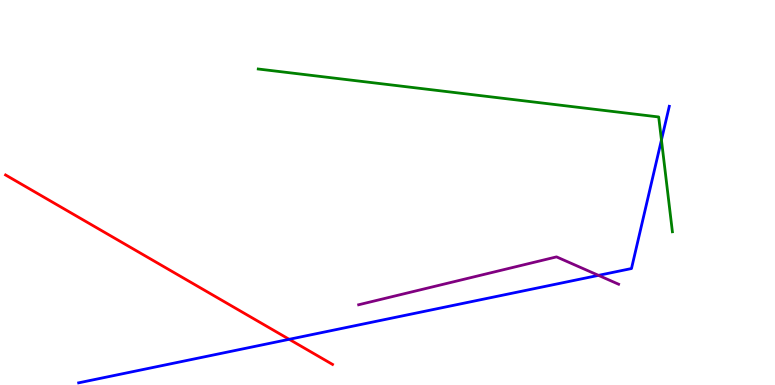[{'lines': ['blue', 'red'], 'intersections': [{'x': 3.73, 'y': 1.19}]}, {'lines': ['green', 'red'], 'intersections': []}, {'lines': ['purple', 'red'], 'intersections': []}, {'lines': ['blue', 'green'], 'intersections': [{'x': 8.53, 'y': 6.36}]}, {'lines': ['blue', 'purple'], 'intersections': [{'x': 7.72, 'y': 2.85}]}, {'lines': ['green', 'purple'], 'intersections': []}]